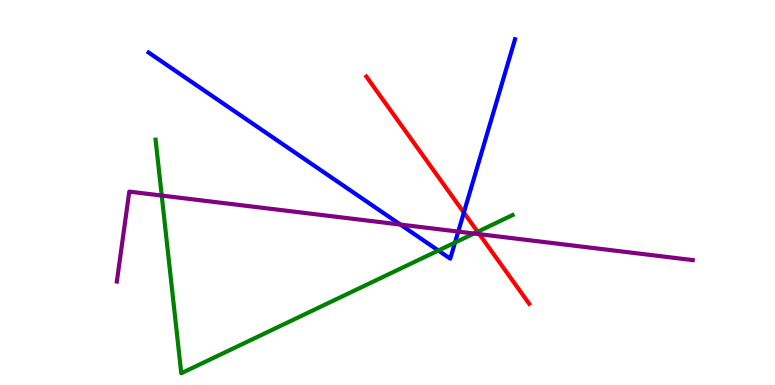[{'lines': ['blue', 'red'], 'intersections': [{'x': 5.99, 'y': 4.48}]}, {'lines': ['green', 'red'], 'intersections': [{'x': 6.16, 'y': 3.98}]}, {'lines': ['purple', 'red'], 'intersections': [{'x': 6.18, 'y': 3.92}]}, {'lines': ['blue', 'green'], 'intersections': [{'x': 5.66, 'y': 3.49}, {'x': 5.87, 'y': 3.7}]}, {'lines': ['blue', 'purple'], 'intersections': [{'x': 5.17, 'y': 4.17}, {'x': 5.91, 'y': 3.98}]}, {'lines': ['green', 'purple'], 'intersections': [{'x': 2.09, 'y': 4.92}, {'x': 6.12, 'y': 3.93}]}]